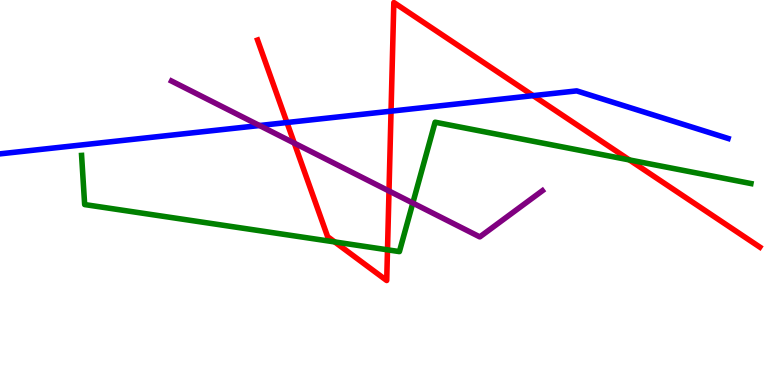[{'lines': ['blue', 'red'], 'intersections': [{'x': 3.7, 'y': 6.82}, {'x': 5.05, 'y': 7.11}, {'x': 6.88, 'y': 7.52}]}, {'lines': ['green', 'red'], 'intersections': [{'x': 4.32, 'y': 3.72}, {'x': 5.0, 'y': 3.51}, {'x': 8.12, 'y': 5.85}]}, {'lines': ['purple', 'red'], 'intersections': [{'x': 3.8, 'y': 6.28}, {'x': 5.02, 'y': 5.04}]}, {'lines': ['blue', 'green'], 'intersections': []}, {'lines': ['blue', 'purple'], 'intersections': [{'x': 3.35, 'y': 6.74}]}, {'lines': ['green', 'purple'], 'intersections': [{'x': 5.33, 'y': 4.73}]}]